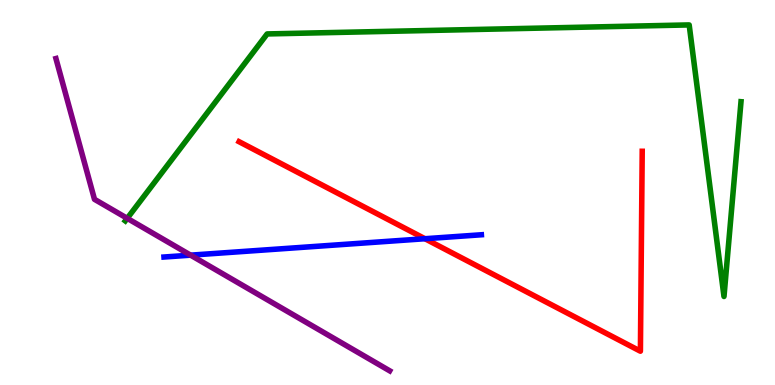[{'lines': ['blue', 'red'], 'intersections': [{'x': 5.48, 'y': 3.8}]}, {'lines': ['green', 'red'], 'intersections': []}, {'lines': ['purple', 'red'], 'intersections': []}, {'lines': ['blue', 'green'], 'intersections': []}, {'lines': ['blue', 'purple'], 'intersections': [{'x': 2.46, 'y': 3.37}]}, {'lines': ['green', 'purple'], 'intersections': [{'x': 1.64, 'y': 4.33}]}]